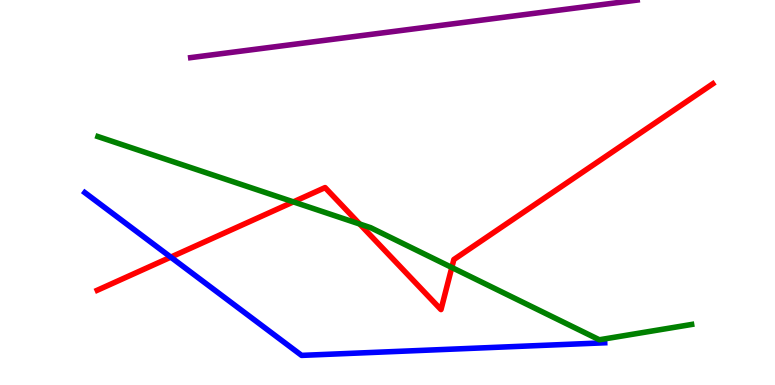[{'lines': ['blue', 'red'], 'intersections': [{'x': 2.2, 'y': 3.32}]}, {'lines': ['green', 'red'], 'intersections': [{'x': 3.79, 'y': 4.76}, {'x': 4.64, 'y': 4.18}, {'x': 5.83, 'y': 3.05}]}, {'lines': ['purple', 'red'], 'intersections': []}, {'lines': ['blue', 'green'], 'intersections': []}, {'lines': ['blue', 'purple'], 'intersections': []}, {'lines': ['green', 'purple'], 'intersections': []}]